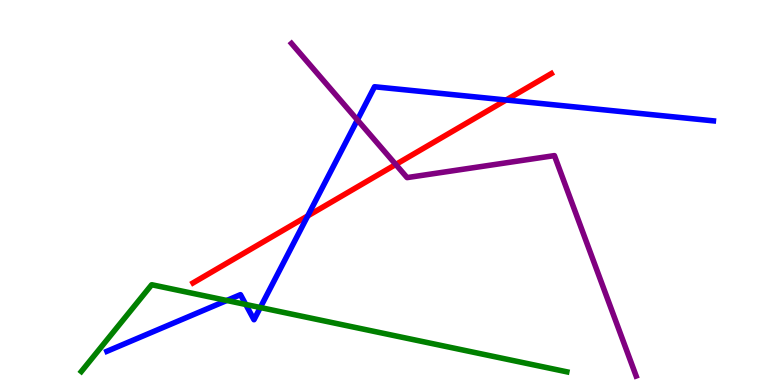[{'lines': ['blue', 'red'], 'intersections': [{'x': 3.97, 'y': 4.39}, {'x': 6.53, 'y': 7.4}]}, {'lines': ['green', 'red'], 'intersections': []}, {'lines': ['purple', 'red'], 'intersections': [{'x': 5.11, 'y': 5.73}]}, {'lines': ['blue', 'green'], 'intersections': [{'x': 2.93, 'y': 2.2}, {'x': 3.17, 'y': 2.09}, {'x': 3.36, 'y': 2.01}]}, {'lines': ['blue', 'purple'], 'intersections': [{'x': 4.61, 'y': 6.89}]}, {'lines': ['green', 'purple'], 'intersections': []}]